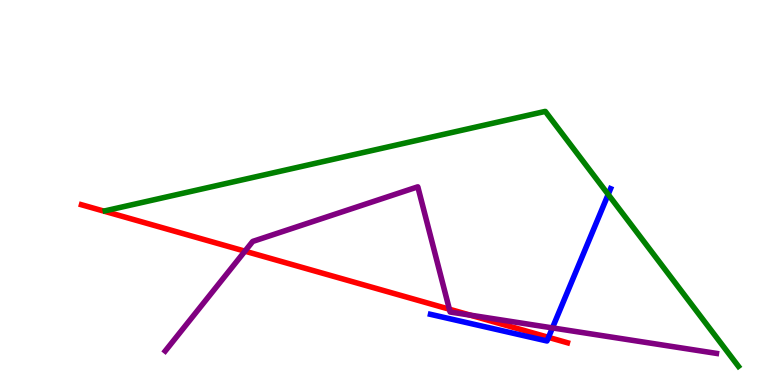[{'lines': ['blue', 'red'], 'intersections': [{'x': 7.08, 'y': 1.24}]}, {'lines': ['green', 'red'], 'intersections': []}, {'lines': ['purple', 'red'], 'intersections': [{'x': 3.16, 'y': 3.48}, {'x': 5.8, 'y': 1.97}, {'x': 6.07, 'y': 1.82}]}, {'lines': ['blue', 'green'], 'intersections': [{'x': 7.85, 'y': 4.95}]}, {'lines': ['blue', 'purple'], 'intersections': [{'x': 7.13, 'y': 1.48}]}, {'lines': ['green', 'purple'], 'intersections': []}]